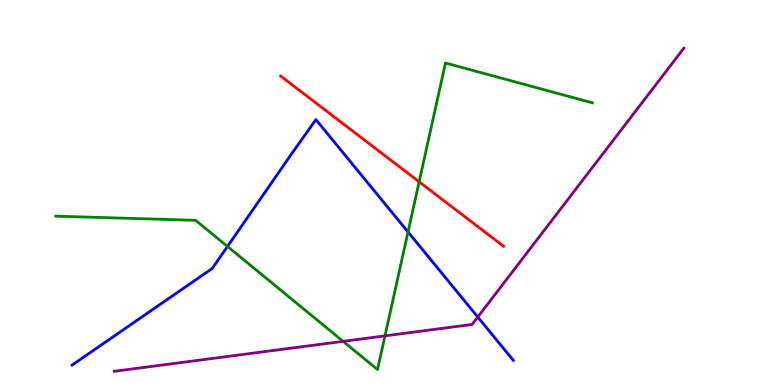[{'lines': ['blue', 'red'], 'intersections': []}, {'lines': ['green', 'red'], 'intersections': [{'x': 5.41, 'y': 5.28}]}, {'lines': ['purple', 'red'], 'intersections': []}, {'lines': ['blue', 'green'], 'intersections': [{'x': 2.94, 'y': 3.6}, {'x': 5.26, 'y': 3.97}]}, {'lines': ['blue', 'purple'], 'intersections': [{'x': 6.16, 'y': 1.77}]}, {'lines': ['green', 'purple'], 'intersections': [{'x': 4.43, 'y': 1.13}, {'x': 4.97, 'y': 1.28}]}]